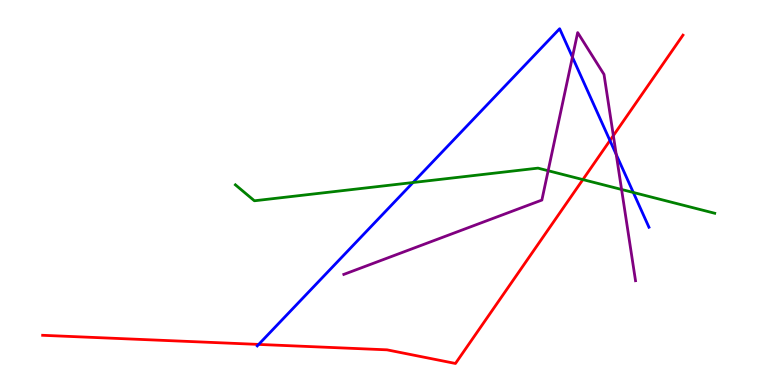[{'lines': ['blue', 'red'], 'intersections': [{'x': 3.34, 'y': 1.05}, {'x': 7.87, 'y': 6.35}]}, {'lines': ['green', 'red'], 'intersections': [{'x': 7.52, 'y': 5.34}]}, {'lines': ['purple', 'red'], 'intersections': [{'x': 7.91, 'y': 6.48}]}, {'lines': ['blue', 'green'], 'intersections': [{'x': 5.33, 'y': 5.26}, {'x': 8.17, 'y': 5.0}]}, {'lines': ['blue', 'purple'], 'intersections': [{'x': 7.39, 'y': 8.52}, {'x': 7.95, 'y': 5.99}]}, {'lines': ['green', 'purple'], 'intersections': [{'x': 7.07, 'y': 5.57}, {'x': 8.02, 'y': 5.08}]}]